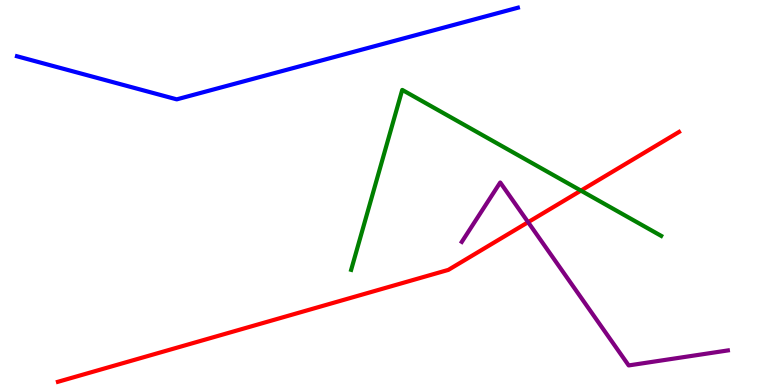[{'lines': ['blue', 'red'], 'intersections': []}, {'lines': ['green', 'red'], 'intersections': [{'x': 7.5, 'y': 5.05}]}, {'lines': ['purple', 'red'], 'intersections': [{'x': 6.81, 'y': 4.23}]}, {'lines': ['blue', 'green'], 'intersections': []}, {'lines': ['blue', 'purple'], 'intersections': []}, {'lines': ['green', 'purple'], 'intersections': []}]